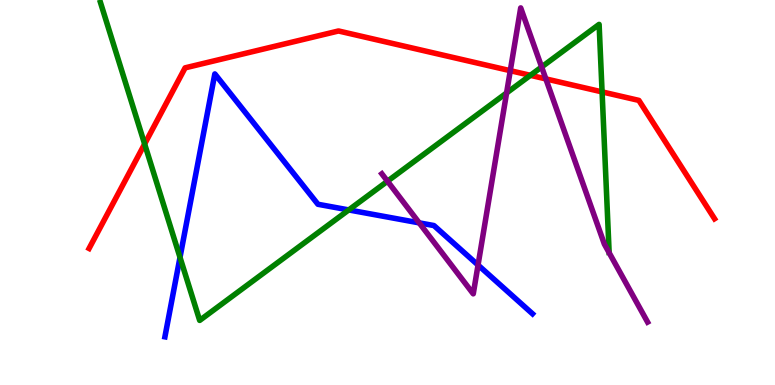[{'lines': ['blue', 'red'], 'intersections': []}, {'lines': ['green', 'red'], 'intersections': [{'x': 1.87, 'y': 6.26}, {'x': 6.84, 'y': 8.04}, {'x': 7.77, 'y': 7.61}]}, {'lines': ['purple', 'red'], 'intersections': [{'x': 6.58, 'y': 8.16}, {'x': 7.04, 'y': 7.95}]}, {'lines': ['blue', 'green'], 'intersections': [{'x': 2.32, 'y': 3.32}, {'x': 4.5, 'y': 4.55}]}, {'lines': ['blue', 'purple'], 'intersections': [{'x': 5.41, 'y': 4.21}, {'x': 6.17, 'y': 3.12}]}, {'lines': ['green', 'purple'], 'intersections': [{'x': 5.0, 'y': 5.29}, {'x': 6.54, 'y': 7.59}, {'x': 6.99, 'y': 8.26}]}]